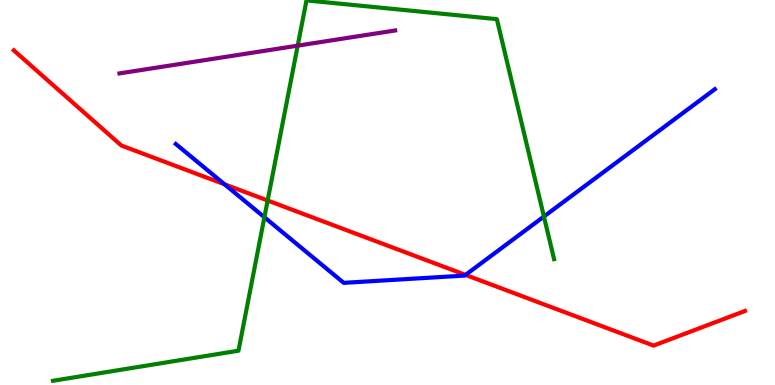[{'lines': ['blue', 'red'], 'intersections': [{'x': 2.9, 'y': 5.21}, {'x': 6.01, 'y': 2.86}]}, {'lines': ['green', 'red'], 'intersections': [{'x': 3.45, 'y': 4.79}]}, {'lines': ['purple', 'red'], 'intersections': []}, {'lines': ['blue', 'green'], 'intersections': [{'x': 3.41, 'y': 4.36}, {'x': 7.02, 'y': 4.38}]}, {'lines': ['blue', 'purple'], 'intersections': []}, {'lines': ['green', 'purple'], 'intersections': [{'x': 3.84, 'y': 8.81}]}]